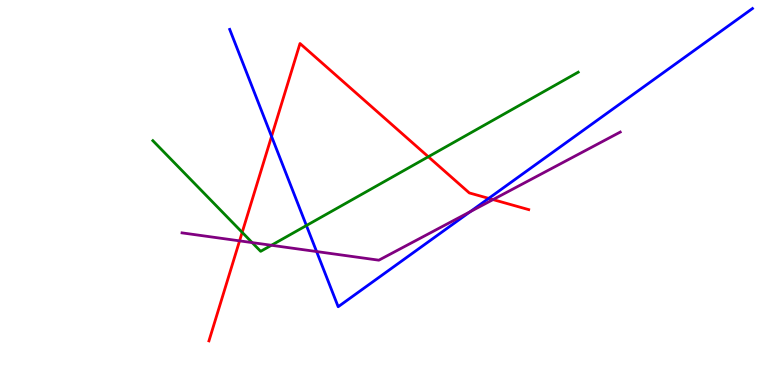[{'lines': ['blue', 'red'], 'intersections': [{'x': 3.5, 'y': 6.46}, {'x': 6.31, 'y': 4.85}]}, {'lines': ['green', 'red'], 'intersections': [{'x': 3.12, 'y': 3.96}, {'x': 5.53, 'y': 5.93}]}, {'lines': ['purple', 'red'], 'intersections': [{'x': 3.09, 'y': 3.74}, {'x': 6.36, 'y': 4.82}]}, {'lines': ['blue', 'green'], 'intersections': [{'x': 3.95, 'y': 4.14}]}, {'lines': ['blue', 'purple'], 'intersections': [{'x': 4.09, 'y': 3.47}, {'x': 6.07, 'y': 4.5}]}, {'lines': ['green', 'purple'], 'intersections': [{'x': 3.25, 'y': 3.7}, {'x': 3.5, 'y': 3.63}]}]